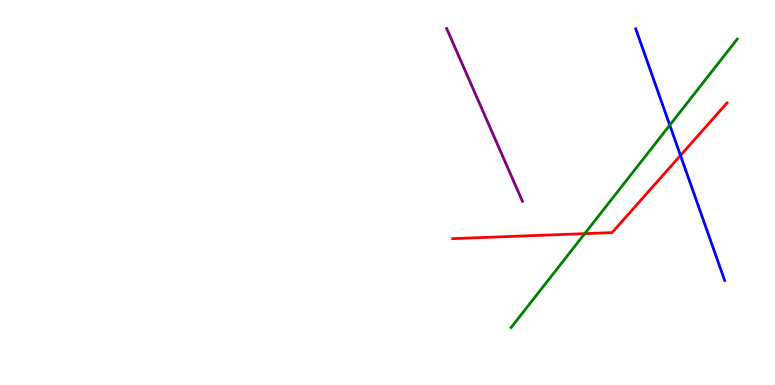[{'lines': ['blue', 'red'], 'intersections': [{'x': 8.78, 'y': 5.96}]}, {'lines': ['green', 'red'], 'intersections': [{'x': 7.54, 'y': 3.93}]}, {'lines': ['purple', 'red'], 'intersections': []}, {'lines': ['blue', 'green'], 'intersections': [{'x': 8.64, 'y': 6.75}]}, {'lines': ['blue', 'purple'], 'intersections': []}, {'lines': ['green', 'purple'], 'intersections': []}]